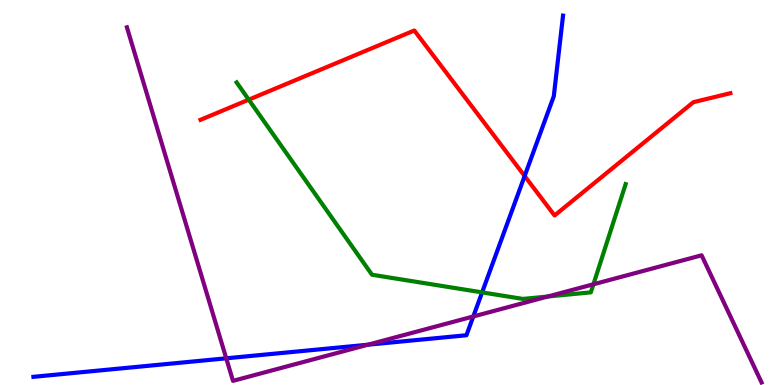[{'lines': ['blue', 'red'], 'intersections': [{'x': 6.77, 'y': 5.43}]}, {'lines': ['green', 'red'], 'intersections': [{'x': 3.21, 'y': 7.41}]}, {'lines': ['purple', 'red'], 'intersections': []}, {'lines': ['blue', 'green'], 'intersections': [{'x': 6.22, 'y': 2.41}]}, {'lines': ['blue', 'purple'], 'intersections': [{'x': 2.92, 'y': 0.693}, {'x': 4.75, 'y': 1.05}, {'x': 6.11, 'y': 1.78}]}, {'lines': ['green', 'purple'], 'intersections': [{'x': 7.07, 'y': 2.3}, {'x': 7.66, 'y': 2.62}]}]